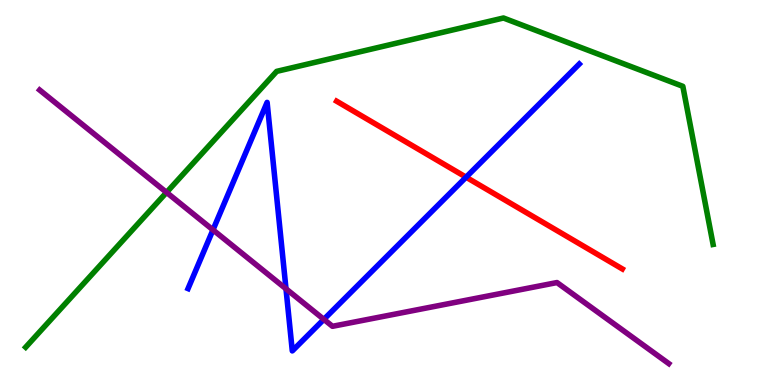[{'lines': ['blue', 'red'], 'intersections': [{'x': 6.01, 'y': 5.4}]}, {'lines': ['green', 'red'], 'intersections': []}, {'lines': ['purple', 'red'], 'intersections': []}, {'lines': ['blue', 'green'], 'intersections': []}, {'lines': ['blue', 'purple'], 'intersections': [{'x': 2.75, 'y': 4.03}, {'x': 3.69, 'y': 2.5}, {'x': 4.18, 'y': 1.7}]}, {'lines': ['green', 'purple'], 'intersections': [{'x': 2.15, 'y': 5.0}]}]